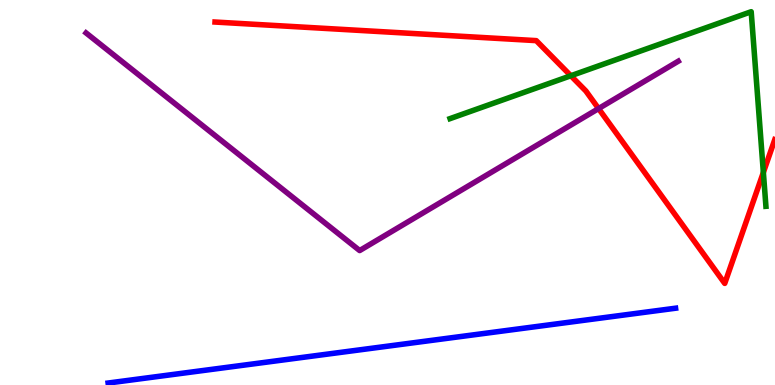[{'lines': ['blue', 'red'], 'intersections': []}, {'lines': ['green', 'red'], 'intersections': [{'x': 7.37, 'y': 8.03}, {'x': 9.85, 'y': 5.52}]}, {'lines': ['purple', 'red'], 'intersections': [{'x': 7.72, 'y': 7.18}]}, {'lines': ['blue', 'green'], 'intersections': []}, {'lines': ['blue', 'purple'], 'intersections': []}, {'lines': ['green', 'purple'], 'intersections': []}]